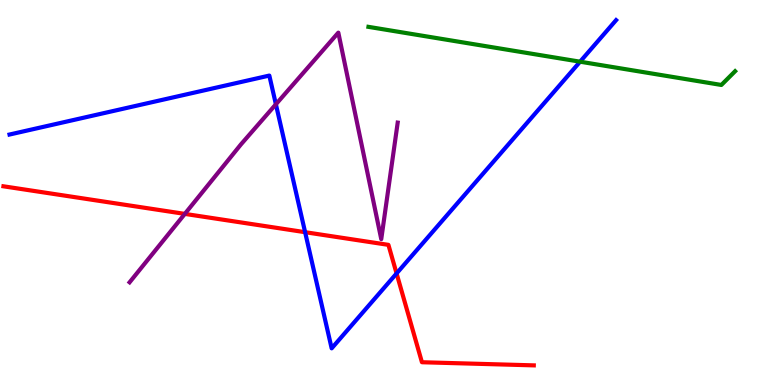[{'lines': ['blue', 'red'], 'intersections': [{'x': 3.94, 'y': 3.97}, {'x': 5.12, 'y': 2.9}]}, {'lines': ['green', 'red'], 'intersections': []}, {'lines': ['purple', 'red'], 'intersections': [{'x': 2.38, 'y': 4.44}]}, {'lines': ['blue', 'green'], 'intersections': [{'x': 7.48, 'y': 8.4}]}, {'lines': ['blue', 'purple'], 'intersections': [{'x': 3.56, 'y': 7.29}]}, {'lines': ['green', 'purple'], 'intersections': []}]